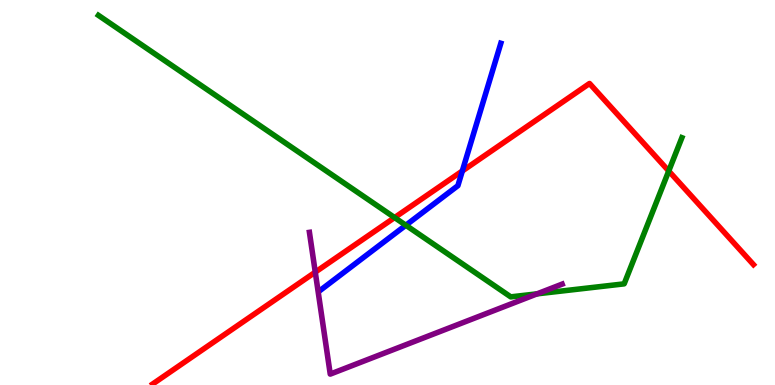[{'lines': ['blue', 'red'], 'intersections': [{'x': 5.97, 'y': 5.56}]}, {'lines': ['green', 'red'], 'intersections': [{'x': 5.09, 'y': 4.35}, {'x': 8.63, 'y': 5.56}]}, {'lines': ['purple', 'red'], 'intersections': [{'x': 4.07, 'y': 2.93}]}, {'lines': ['blue', 'green'], 'intersections': [{'x': 5.24, 'y': 4.15}]}, {'lines': ['blue', 'purple'], 'intersections': []}, {'lines': ['green', 'purple'], 'intersections': [{'x': 6.93, 'y': 2.37}]}]